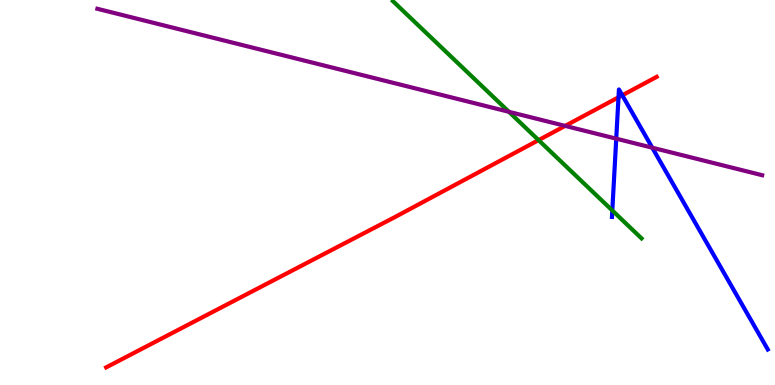[{'lines': ['blue', 'red'], 'intersections': [{'x': 7.98, 'y': 7.47}, {'x': 8.03, 'y': 7.52}]}, {'lines': ['green', 'red'], 'intersections': [{'x': 6.95, 'y': 6.36}]}, {'lines': ['purple', 'red'], 'intersections': [{'x': 7.29, 'y': 6.73}]}, {'lines': ['blue', 'green'], 'intersections': [{'x': 7.9, 'y': 4.53}]}, {'lines': ['blue', 'purple'], 'intersections': [{'x': 7.95, 'y': 6.4}, {'x': 8.42, 'y': 6.16}]}, {'lines': ['green', 'purple'], 'intersections': [{'x': 6.57, 'y': 7.1}]}]